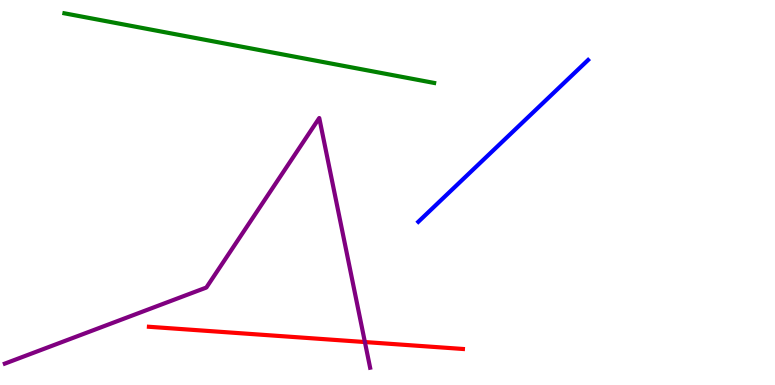[{'lines': ['blue', 'red'], 'intersections': []}, {'lines': ['green', 'red'], 'intersections': []}, {'lines': ['purple', 'red'], 'intersections': [{'x': 4.71, 'y': 1.12}]}, {'lines': ['blue', 'green'], 'intersections': []}, {'lines': ['blue', 'purple'], 'intersections': []}, {'lines': ['green', 'purple'], 'intersections': []}]